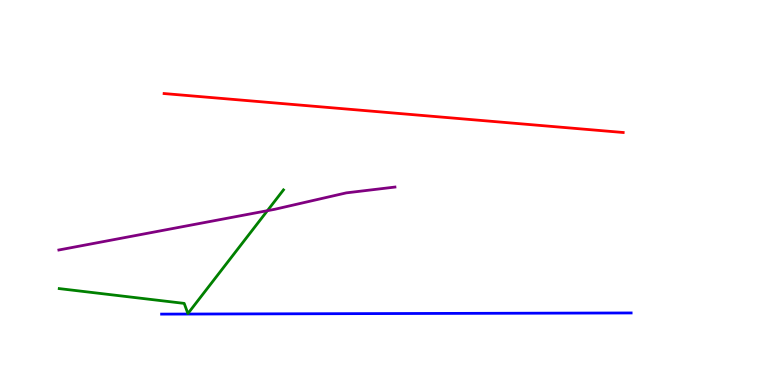[{'lines': ['blue', 'red'], 'intersections': []}, {'lines': ['green', 'red'], 'intersections': []}, {'lines': ['purple', 'red'], 'intersections': []}, {'lines': ['blue', 'green'], 'intersections': []}, {'lines': ['blue', 'purple'], 'intersections': []}, {'lines': ['green', 'purple'], 'intersections': [{'x': 3.45, 'y': 4.53}]}]